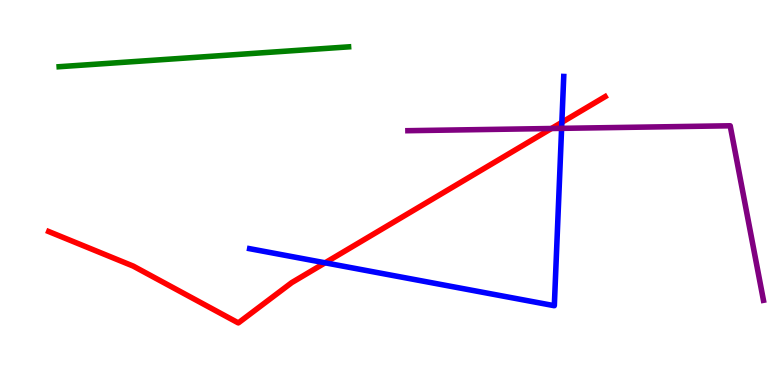[{'lines': ['blue', 'red'], 'intersections': [{'x': 4.2, 'y': 3.17}, {'x': 7.25, 'y': 6.82}]}, {'lines': ['green', 'red'], 'intersections': []}, {'lines': ['purple', 'red'], 'intersections': [{'x': 7.12, 'y': 6.66}]}, {'lines': ['blue', 'green'], 'intersections': []}, {'lines': ['blue', 'purple'], 'intersections': [{'x': 7.25, 'y': 6.67}]}, {'lines': ['green', 'purple'], 'intersections': []}]